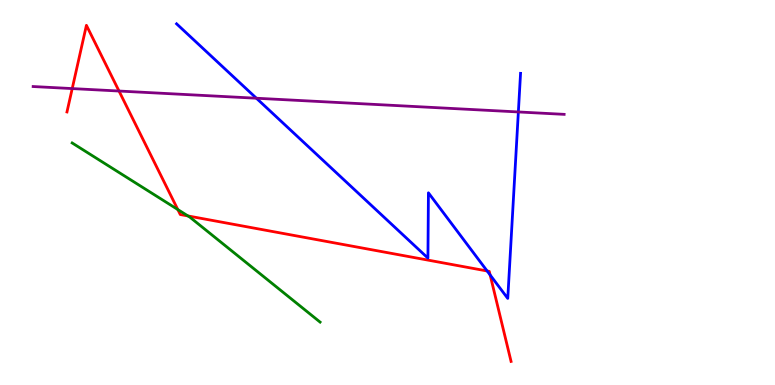[{'lines': ['blue', 'red'], 'intersections': [{'x': 6.29, 'y': 2.96}, {'x': 6.32, 'y': 2.86}]}, {'lines': ['green', 'red'], 'intersections': [{'x': 2.29, 'y': 4.56}, {'x': 2.43, 'y': 4.39}]}, {'lines': ['purple', 'red'], 'intersections': [{'x': 0.932, 'y': 7.7}, {'x': 1.54, 'y': 7.64}]}, {'lines': ['blue', 'green'], 'intersections': []}, {'lines': ['blue', 'purple'], 'intersections': [{'x': 3.31, 'y': 7.45}, {'x': 6.69, 'y': 7.09}]}, {'lines': ['green', 'purple'], 'intersections': []}]